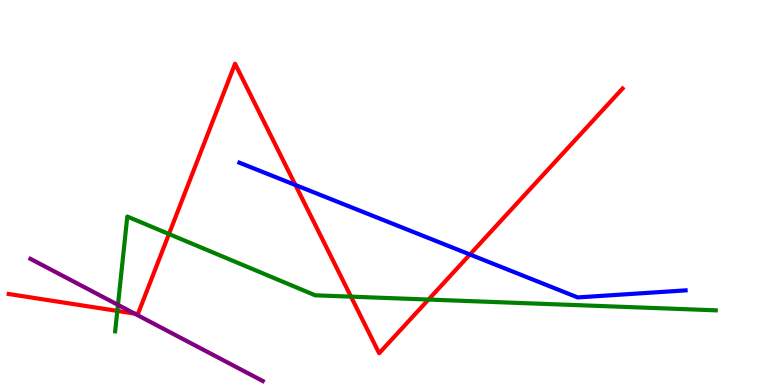[{'lines': ['blue', 'red'], 'intersections': [{'x': 3.81, 'y': 5.19}, {'x': 6.06, 'y': 3.39}]}, {'lines': ['green', 'red'], 'intersections': [{'x': 1.51, 'y': 1.92}, {'x': 2.18, 'y': 3.92}, {'x': 4.53, 'y': 2.29}, {'x': 5.53, 'y': 2.22}]}, {'lines': ['purple', 'red'], 'intersections': [{'x': 1.74, 'y': 1.85}]}, {'lines': ['blue', 'green'], 'intersections': []}, {'lines': ['blue', 'purple'], 'intersections': []}, {'lines': ['green', 'purple'], 'intersections': [{'x': 1.52, 'y': 2.08}]}]